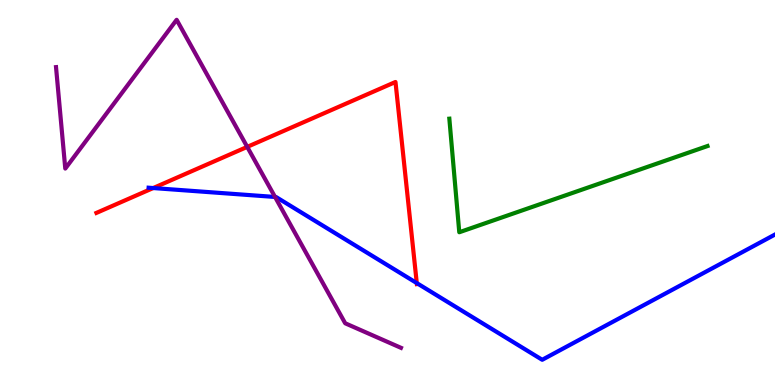[{'lines': ['blue', 'red'], 'intersections': [{'x': 1.98, 'y': 5.12}, {'x': 5.38, 'y': 2.65}]}, {'lines': ['green', 'red'], 'intersections': []}, {'lines': ['purple', 'red'], 'intersections': [{'x': 3.19, 'y': 6.18}]}, {'lines': ['blue', 'green'], 'intersections': []}, {'lines': ['blue', 'purple'], 'intersections': [{'x': 3.55, 'y': 4.88}]}, {'lines': ['green', 'purple'], 'intersections': []}]